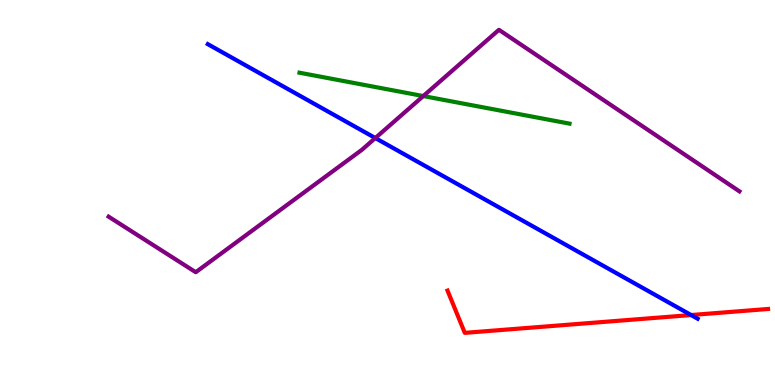[{'lines': ['blue', 'red'], 'intersections': [{'x': 8.92, 'y': 1.82}]}, {'lines': ['green', 'red'], 'intersections': []}, {'lines': ['purple', 'red'], 'intersections': []}, {'lines': ['blue', 'green'], 'intersections': []}, {'lines': ['blue', 'purple'], 'intersections': [{'x': 4.84, 'y': 6.41}]}, {'lines': ['green', 'purple'], 'intersections': [{'x': 5.46, 'y': 7.51}]}]